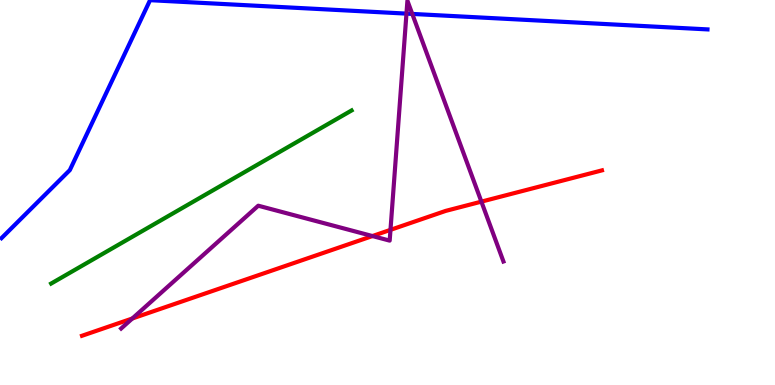[{'lines': ['blue', 'red'], 'intersections': []}, {'lines': ['green', 'red'], 'intersections': []}, {'lines': ['purple', 'red'], 'intersections': [{'x': 1.71, 'y': 1.73}, {'x': 4.81, 'y': 3.87}, {'x': 5.04, 'y': 4.03}, {'x': 6.21, 'y': 4.76}]}, {'lines': ['blue', 'green'], 'intersections': []}, {'lines': ['blue', 'purple'], 'intersections': [{'x': 5.24, 'y': 9.65}, {'x': 5.32, 'y': 9.64}]}, {'lines': ['green', 'purple'], 'intersections': []}]